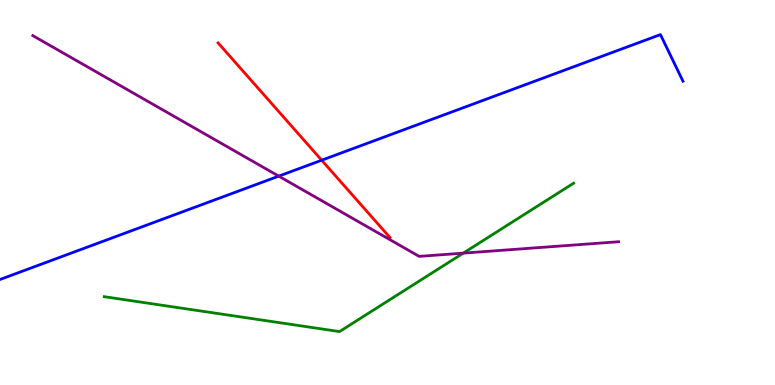[{'lines': ['blue', 'red'], 'intersections': [{'x': 4.15, 'y': 5.84}]}, {'lines': ['green', 'red'], 'intersections': []}, {'lines': ['purple', 'red'], 'intersections': []}, {'lines': ['blue', 'green'], 'intersections': []}, {'lines': ['blue', 'purple'], 'intersections': [{'x': 3.6, 'y': 5.42}]}, {'lines': ['green', 'purple'], 'intersections': [{'x': 5.98, 'y': 3.43}]}]